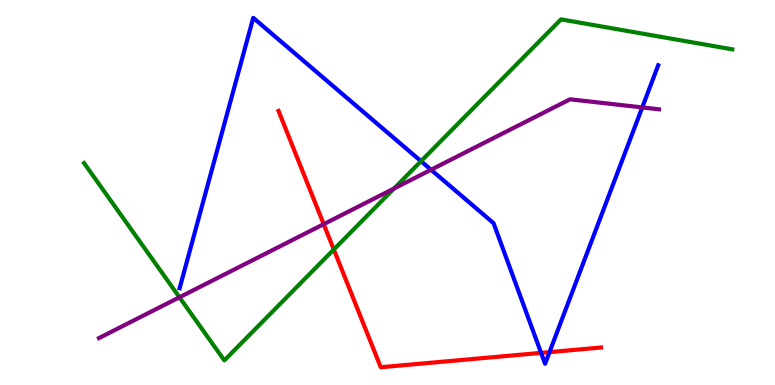[{'lines': ['blue', 'red'], 'intersections': [{'x': 6.98, 'y': 0.834}, {'x': 7.09, 'y': 0.854}]}, {'lines': ['green', 'red'], 'intersections': [{'x': 4.31, 'y': 3.52}]}, {'lines': ['purple', 'red'], 'intersections': [{'x': 4.18, 'y': 4.18}]}, {'lines': ['blue', 'green'], 'intersections': [{'x': 5.43, 'y': 5.81}]}, {'lines': ['blue', 'purple'], 'intersections': [{'x': 5.56, 'y': 5.59}, {'x': 8.29, 'y': 7.21}]}, {'lines': ['green', 'purple'], 'intersections': [{'x': 2.32, 'y': 2.28}, {'x': 5.08, 'y': 5.1}]}]